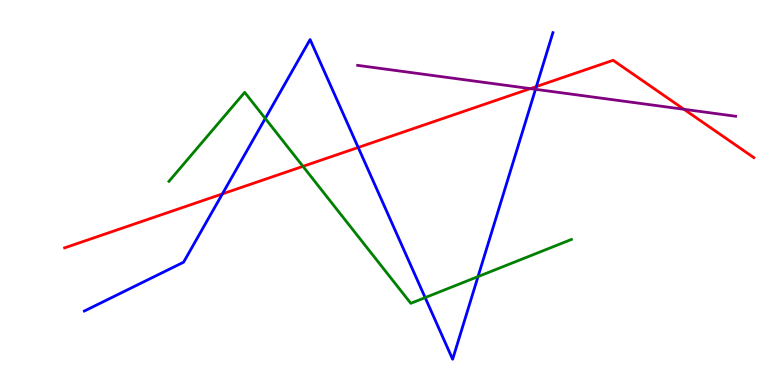[{'lines': ['blue', 'red'], 'intersections': [{'x': 2.87, 'y': 4.96}, {'x': 4.62, 'y': 6.17}, {'x': 6.92, 'y': 7.75}]}, {'lines': ['green', 'red'], 'intersections': [{'x': 3.91, 'y': 5.68}]}, {'lines': ['purple', 'red'], 'intersections': [{'x': 6.84, 'y': 7.7}, {'x': 8.83, 'y': 7.16}]}, {'lines': ['blue', 'green'], 'intersections': [{'x': 3.42, 'y': 6.92}, {'x': 5.49, 'y': 2.27}, {'x': 6.17, 'y': 2.82}]}, {'lines': ['blue', 'purple'], 'intersections': [{'x': 6.91, 'y': 7.68}]}, {'lines': ['green', 'purple'], 'intersections': []}]